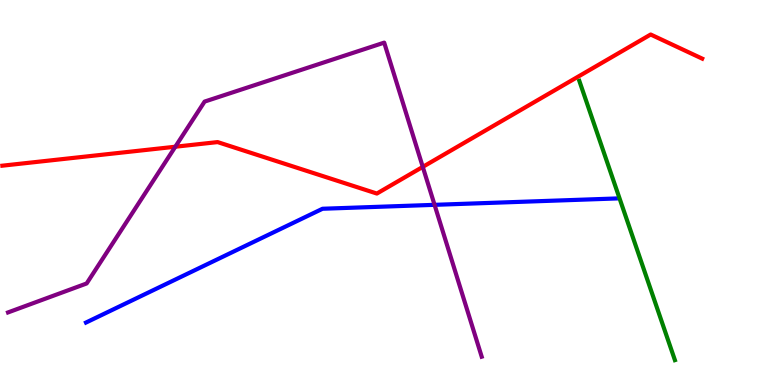[{'lines': ['blue', 'red'], 'intersections': []}, {'lines': ['green', 'red'], 'intersections': []}, {'lines': ['purple', 'red'], 'intersections': [{'x': 2.26, 'y': 6.19}, {'x': 5.46, 'y': 5.67}]}, {'lines': ['blue', 'green'], 'intersections': []}, {'lines': ['blue', 'purple'], 'intersections': [{'x': 5.61, 'y': 4.68}]}, {'lines': ['green', 'purple'], 'intersections': []}]